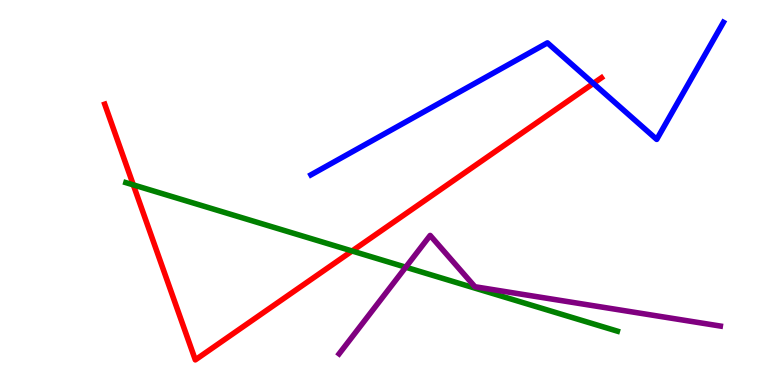[{'lines': ['blue', 'red'], 'intersections': [{'x': 7.66, 'y': 7.83}]}, {'lines': ['green', 'red'], 'intersections': [{'x': 1.72, 'y': 5.2}, {'x': 4.54, 'y': 3.48}]}, {'lines': ['purple', 'red'], 'intersections': []}, {'lines': ['blue', 'green'], 'intersections': []}, {'lines': ['blue', 'purple'], 'intersections': []}, {'lines': ['green', 'purple'], 'intersections': [{'x': 5.24, 'y': 3.06}]}]